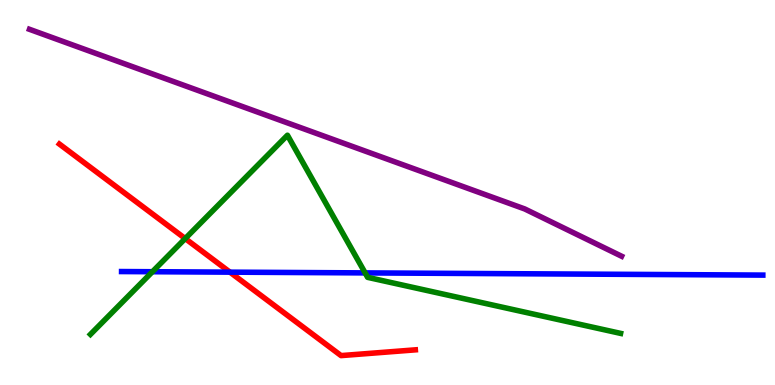[{'lines': ['blue', 'red'], 'intersections': [{'x': 2.97, 'y': 2.93}]}, {'lines': ['green', 'red'], 'intersections': [{'x': 2.39, 'y': 3.8}]}, {'lines': ['purple', 'red'], 'intersections': []}, {'lines': ['blue', 'green'], 'intersections': [{'x': 1.97, 'y': 2.94}, {'x': 4.71, 'y': 2.91}]}, {'lines': ['blue', 'purple'], 'intersections': []}, {'lines': ['green', 'purple'], 'intersections': []}]